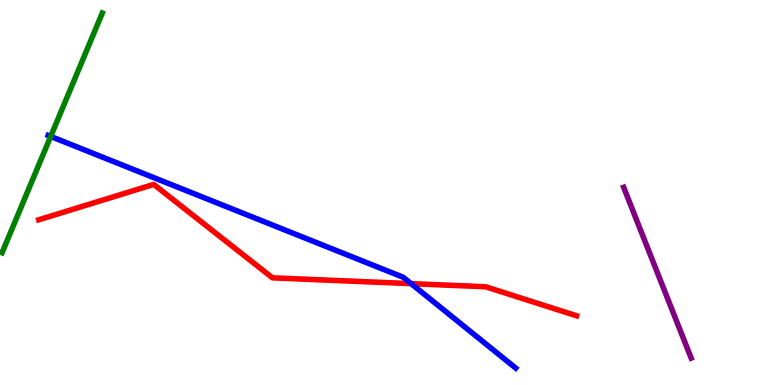[{'lines': ['blue', 'red'], 'intersections': [{'x': 5.3, 'y': 2.63}]}, {'lines': ['green', 'red'], 'intersections': []}, {'lines': ['purple', 'red'], 'intersections': []}, {'lines': ['blue', 'green'], 'intersections': [{'x': 0.654, 'y': 6.46}]}, {'lines': ['blue', 'purple'], 'intersections': []}, {'lines': ['green', 'purple'], 'intersections': []}]